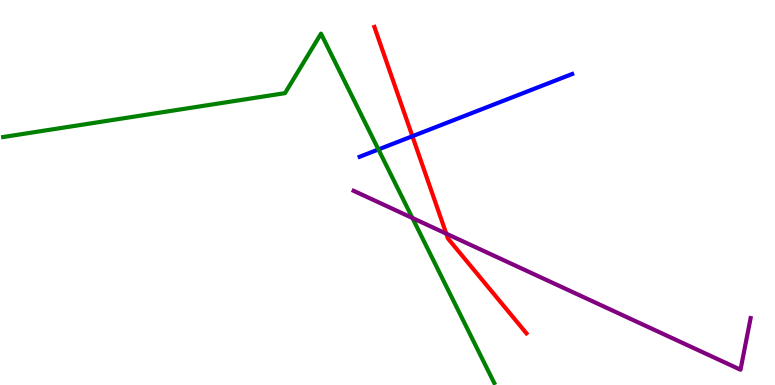[{'lines': ['blue', 'red'], 'intersections': [{'x': 5.32, 'y': 6.46}]}, {'lines': ['green', 'red'], 'intersections': []}, {'lines': ['purple', 'red'], 'intersections': [{'x': 5.76, 'y': 3.93}]}, {'lines': ['blue', 'green'], 'intersections': [{'x': 4.88, 'y': 6.12}]}, {'lines': ['blue', 'purple'], 'intersections': []}, {'lines': ['green', 'purple'], 'intersections': [{'x': 5.32, 'y': 4.34}]}]